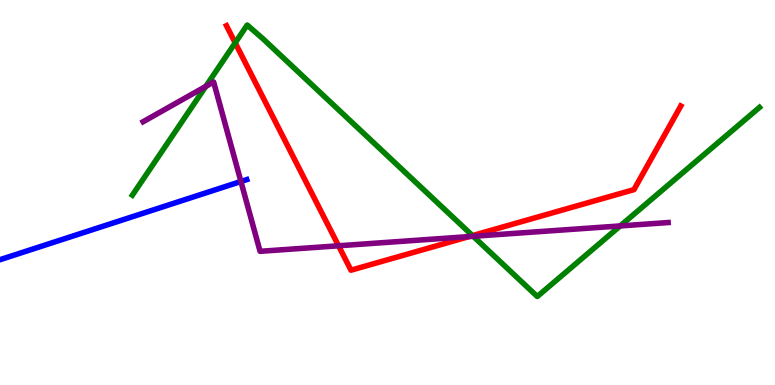[{'lines': ['blue', 'red'], 'intersections': []}, {'lines': ['green', 'red'], 'intersections': [{'x': 3.03, 'y': 8.89}, {'x': 6.1, 'y': 3.88}]}, {'lines': ['purple', 'red'], 'intersections': [{'x': 4.37, 'y': 3.62}, {'x': 6.05, 'y': 3.85}]}, {'lines': ['blue', 'green'], 'intersections': []}, {'lines': ['blue', 'purple'], 'intersections': [{'x': 3.11, 'y': 5.29}]}, {'lines': ['green', 'purple'], 'intersections': [{'x': 2.66, 'y': 7.76}, {'x': 6.11, 'y': 3.86}, {'x': 8.0, 'y': 4.13}]}]